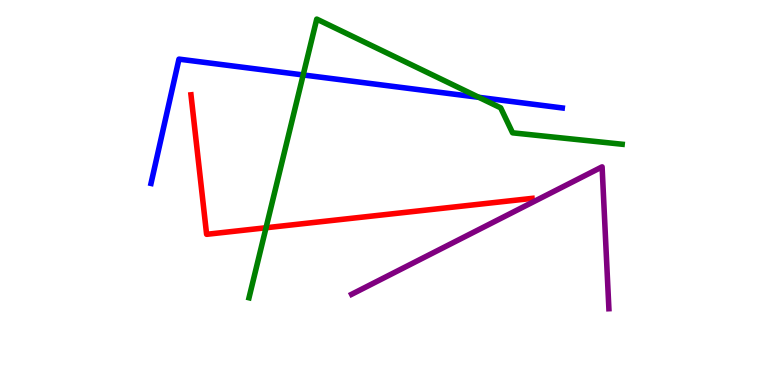[{'lines': ['blue', 'red'], 'intersections': []}, {'lines': ['green', 'red'], 'intersections': [{'x': 3.43, 'y': 4.08}]}, {'lines': ['purple', 'red'], 'intersections': []}, {'lines': ['blue', 'green'], 'intersections': [{'x': 3.91, 'y': 8.05}, {'x': 6.18, 'y': 7.47}]}, {'lines': ['blue', 'purple'], 'intersections': []}, {'lines': ['green', 'purple'], 'intersections': []}]